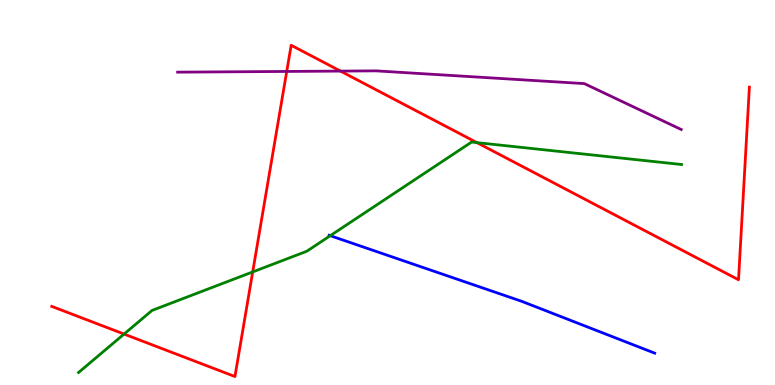[{'lines': ['blue', 'red'], 'intersections': []}, {'lines': ['green', 'red'], 'intersections': [{'x': 1.6, 'y': 1.32}, {'x': 3.26, 'y': 2.94}, {'x': 6.15, 'y': 6.3}]}, {'lines': ['purple', 'red'], 'intersections': [{'x': 3.7, 'y': 8.14}, {'x': 4.39, 'y': 8.15}]}, {'lines': ['blue', 'green'], 'intersections': [{'x': 4.26, 'y': 3.88}]}, {'lines': ['blue', 'purple'], 'intersections': []}, {'lines': ['green', 'purple'], 'intersections': []}]